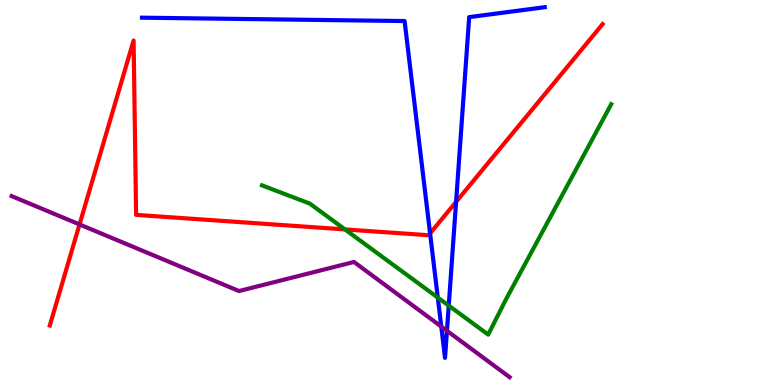[{'lines': ['blue', 'red'], 'intersections': [{'x': 5.55, 'y': 3.94}, {'x': 5.89, 'y': 4.76}]}, {'lines': ['green', 'red'], 'intersections': [{'x': 4.45, 'y': 4.04}]}, {'lines': ['purple', 'red'], 'intersections': [{'x': 1.03, 'y': 4.17}]}, {'lines': ['blue', 'green'], 'intersections': [{'x': 5.65, 'y': 2.27}, {'x': 5.79, 'y': 2.06}]}, {'lines': ['blue', 'purple'], 'intersections': [{'x': 5.69, 'y': 1.52}, {'x': 5.77, 'y': 1.41}]}, {'lines': ['green', 'purple'], 'intersections': []}]